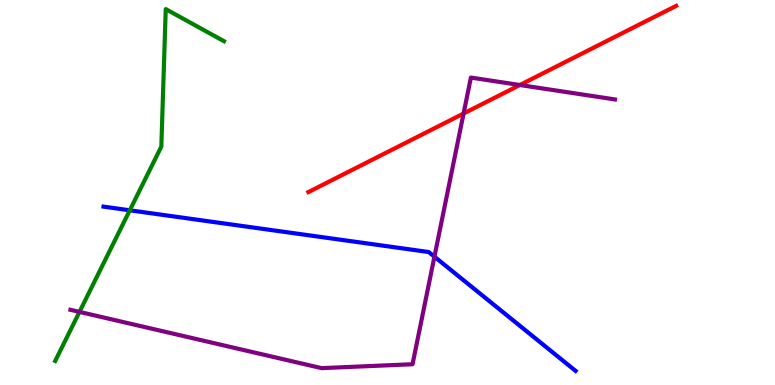[{'lines': ['blue', 'red'], 'intersections': []}, {'lines': ['green', 'red'], 'intersections': []}, {'lines': ['purple', 'red'], 'intersections': [{'x': 5.98, 'y': 7.05}, {'x': 6.71, 'y': 7.79}]}, {'lines': ['blue', 'green'], 'intersections': [{'x': 1.67, 'y': 4.54}]}, {'lines': ['blue', 'purple'], 'intersections': [{'x': 5.61, 'y': 3.33}]}, {'lines': ['green', 'purple'], 'intersections': [{'x': 1.03, 'y': 1.9}]}]